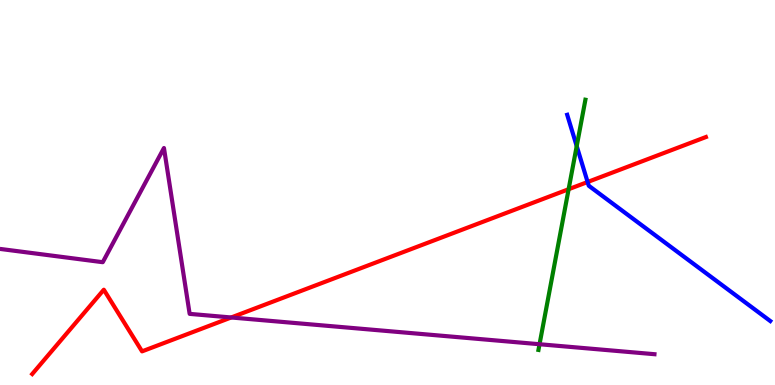[{'lines': ['blue', 'red'], 'intersections': [{'x': 7.58, 'y': 5.27}]}, {'lines': ['green', 'red'], 'intersections': [{'x': 7.34, 'y': 5.09}]}, {'lines': ['purple', 'red'], 'intersections': [{'x': 2.98, 'y': 1.75}]}, {'lines': ['blue', 'green'], 'intersections': [{'x': 7.44, 'y': 6.21}]}, {'lines': ['blue', 'purple'], 'intersections': []}, {'lines': ['green', 'purple'], 'intersections': [{'x': 6.96, 'y': 1.06}]}]